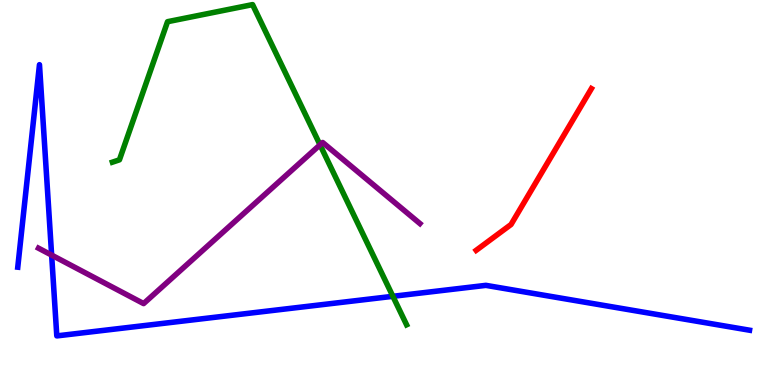[{'lines': ['blue', 'red'], 'intersections': []}, {'lines': ['green', 'red'], 'intersections': []}, {'lines': ['purple', 'red'], 'intersections': []}, {'lines': ['blue', 'green'], 'intersections': [{'x': 5.07, 'y': 2.3}]}, {'lines': ['blue', 'purple'], 'intersections': [{'x': 0.666, 'y': 3.37}]}, {'lines': ['green', 'purple'], 'intersections': [{'x': 4.13, 'y': 6.24}]}]